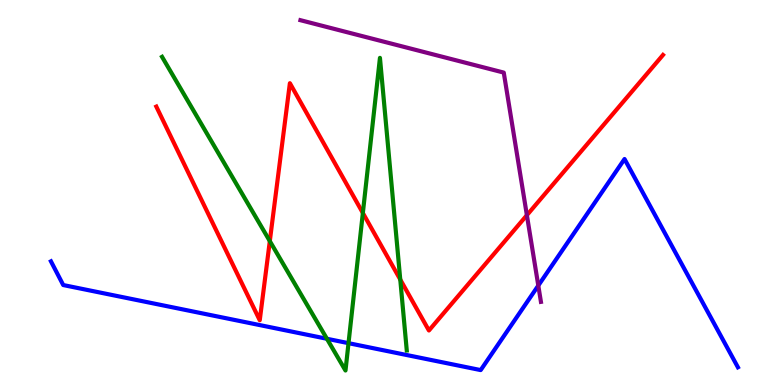[{'lines': ['blue', 'red'], 'intersections': []}, {'lines': ['green', 'red'], 'intersections': [{'x': 3.48, 'y': 3.74}, {'x': 4.68, 'y': 4.47}, {'x': 5.16, 'y': 2.74}]}, {'lines': ['purple', 'red'], 'intersections': [{'x': 6.8, 'y': 4.41}]}, {'lines': ['blue', 'green'], 'intersections': [{'x': 4.22, 'y': 1.2}, {'x': 4.5, 'y': 1.09}]}, {'lines': ['blue', 'purple'], 'intersections': [{'x': 6.95, 'y': 2.58}]}, {'lines': ['green', 'purple'], 'intersections': []}]